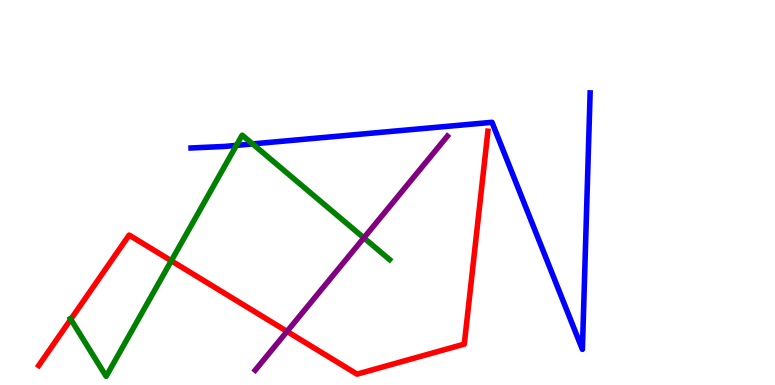[{'lines': ['blue', 'red'], 'intersections': []}, {'lines': ['green', 'red'], 'intersections': [{'x': 0.913, 'y': 1.71}, {'x': 2.21, 'y': 3.23}]}, {'lines': ['purple', 'red'], 'intersections': [{'x': 3.7, 'y': 1.39}]}, {'lines': ['blue', 'green'], 'intersections': [{'x': 3.05, 'y': 6.22}, {'x': 3.26, 'y': 6.26}]}, {'lines': ['blue', 'purple'], 'intersections': []}, {'lines': ['green', 'purple'], 'intersections': [{'x': 4.7, 'y': 3.82}]}]